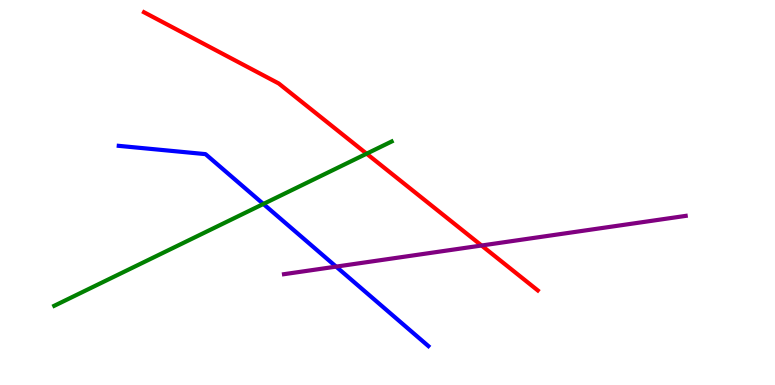[{'lines': ['blue', 'red'], 'intersections': []}, {'lines': ['green', 'red'], 'intersections': [{'x': 4.73, 'y': 6.01}]}, {'lines': ['purple', 'red'], 'intersections': [{'x': 6.21, 'y': 3.62}]}, {'lines': ['blue', 'green'], 'intersections': [{'x': 3.4, 'y': 4.7}]}, {'lines': ['blue', 'purple'], 'intersections': [{'x': 4.34, 'y': 3.07}]}, {'lines': ['green', 'purple'], 'intersections': []}]